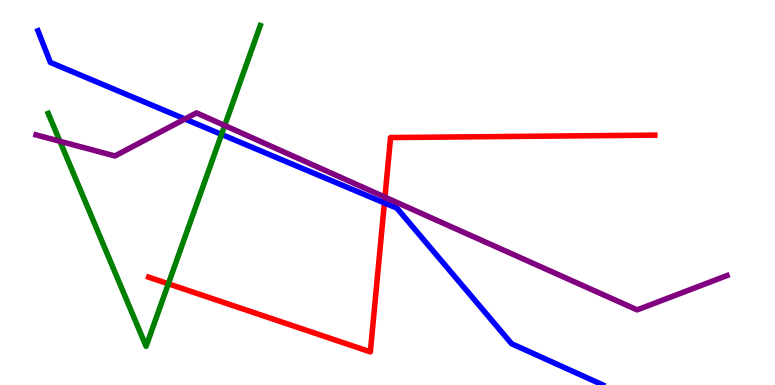[{'lines': ['blue', 'red'], 'intersections': [{'x': 4.96, 'y': 4.73}]}, {'lines': ['green', 'red'], 'intersections': [{'x': 2.17, 'y': 2.63}]}, {'lines': ['purple', 'red'], 'intersections': [{'x': 4.97, 'y': 4.88}]}, {'lines': ['blue', 'green'], 'intersections': [{'x': 2.86, 'y': 6.51}]}, {'lines': ['blue', 'purple'], 'intersections': [{'x': 2.39, 'y': 6.91}]}, {'lines': ['green', 'purple'], 'intersections': [{'x': 0.773, 'y': 6.33}, {'x': 2.9, 'y': 6.74}]}]